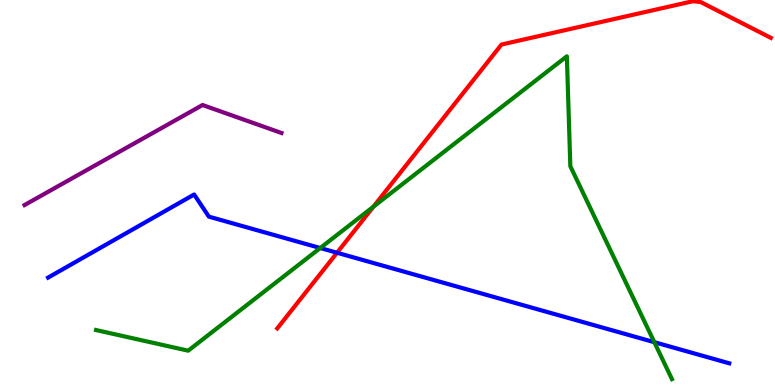[{'lines': ['blue', 'red'], 'intersections': [{'x': 4.35, 'y': 3.44}]}, {'lines': ['green', 'red'], 'intersections': [{'x': 4.82, 'y': 4.63}]}, {'lines': ['purple', 'red'], 'intersections': []}, {'lines': ['blue', 'green'], 'intersections': [{'x': 4.13, 'y': 3.56}, {'x': 8.44, 'y': 1.11}]}, {'lines': ['blue', 'purple'], 'intersections': []}, {'lines': ['green', 'purple'], 'intersections': []}]